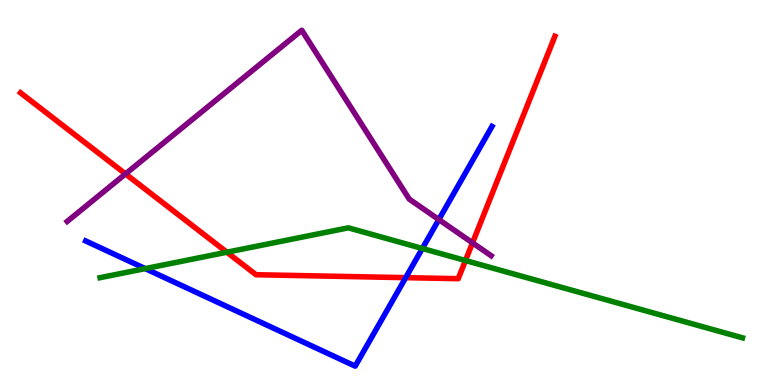[{'lines': ['blue', 'red'], 'intersections': [{'x': 5.23, 'y': 2.79}]}, {'lines': ['green', 'red'], 'intersections': [{'x': 2.93, 'y': 3.45}, {'x': 6.01, 'y': 3.23}]}, {'lines': ['purple', 'red'], 'intersections': [{'x': 1.62, 'y': 5.48}, {'x': 6.1, 'y': 3.69}]}, {'lines': ['blue', 'green'], 'intersections': [{'x': 1.87, 'y': 3.02}, {'x': 5.45, 'y': 3.55}]}, {'lines': ['blue', 'purple'], 'intersections': [{'x': 5.66, 'y': 4.3}]}, {'lines': ['green', 'purple'], 'intersections': []}]